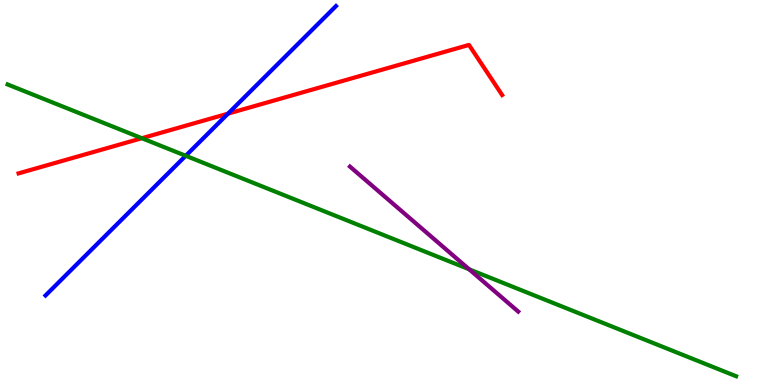[{'lines': ['blue', 'red'], 'intersections': [{'x': 2.94, 'y': 7.05}]}, {'lines': ['green', 'red'], 'intersections': [{'x': 1.83, 'y': 6.41}]}, {'lines': ['purple', 'red'], 'intersections': []}, {'lines': ['blue', 'green'], 'intersections': [{'x': 2.4, 'y': 5.95}]}, {'lines': ['blue', 'purple'], 'intersections': []}, {'lines': ['green', 'purple'], 'intersections': [{'x': 6.05, 'y': 3.0}]}]